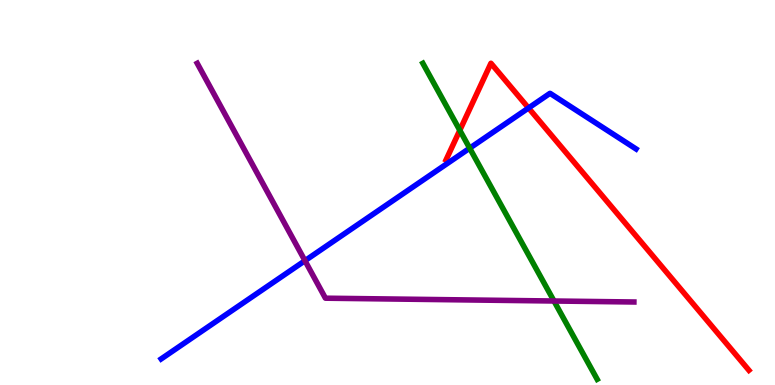[{'lines': ['blue', 'red'], 'intersections': [{'x': 6.82, 'y': 7.19}]}, {'lines': ['green', 'red'], 'intersections': [{'x': 5.93, 'y': 6.62}]}, {'lines': ['purple', 'red'], 'intersections': []}, {'lines': ['blue', 'green'], 'intersections': [{'x': 6.06, 'y': 6.15}]}, {'lines': ['blue', 'purple'], 'intersections': [{'x': 3.94, 'y': 3.23}]}, {'lines': ['green', 'purple'], 'intersections': [{'x': 7.15, 'y': 2.18}]}]